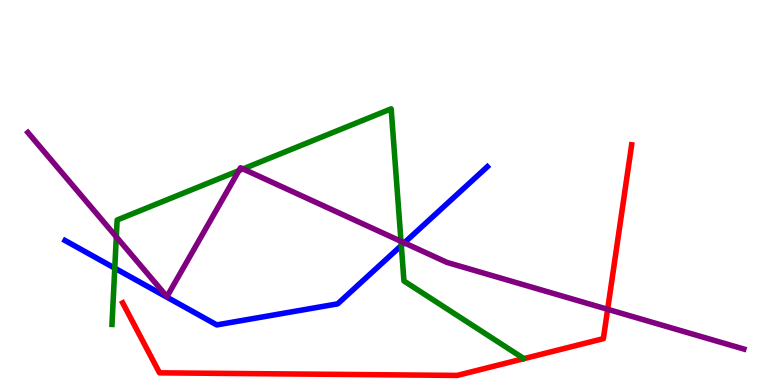[{'lines': ['blue', 'red'], 'intersections': []}, {'lines': ['green', 'red'], 'intersections': []}, {'lines': ['purple', 'red'], 'intersections': [{'x': 7.84, 'y': 1.97}]}, {'lines': ['blue', 'green'], 'intersections': [{'x': 1.48, 'y': 3.03}, {'x': 5.18, 'y': 3.62}]}, {'lines': ['blue', 'purple'], 'intersections': [{'x': 5.22, 'y': 3.69}]}, {'lines': ['green', 'purple'], 'intersections': [{'x': 1.5, 'y': 3.85}, {'x': 3.08, 'y': 5.57}, {'x': 3.14, 'y': 5.61}, {'x': 5.17, 'y': 3.73}]}]